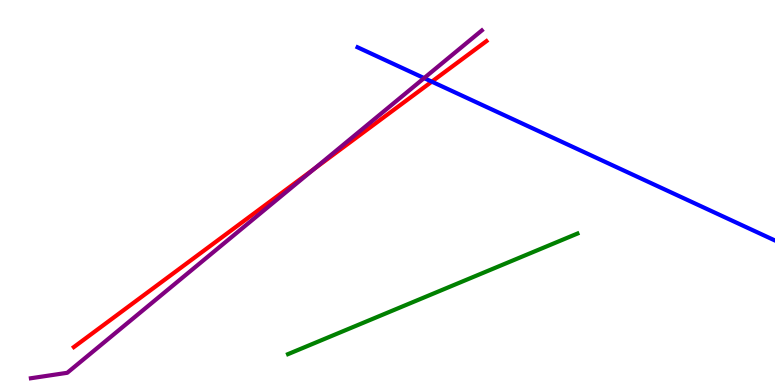[{'lines': ['blue', 'red'], 'intersections': [{'x': 5.57, 'y': 7.88}]}, {'lines': ['green', 'red'], 'intersections': []}, {'lines': ['purple', 'red'], 'intersections': [{'x': 4.05, 'y': 5.61}]}, {'lines': ['blue', 'green'], 'intersections': []}, {'lines': ['blue', 'purple'], 'intersections': [{'x': 5.47, 'y': 7.97}]}, {'lines': ['green', 'purple'], 'intersections': []}]